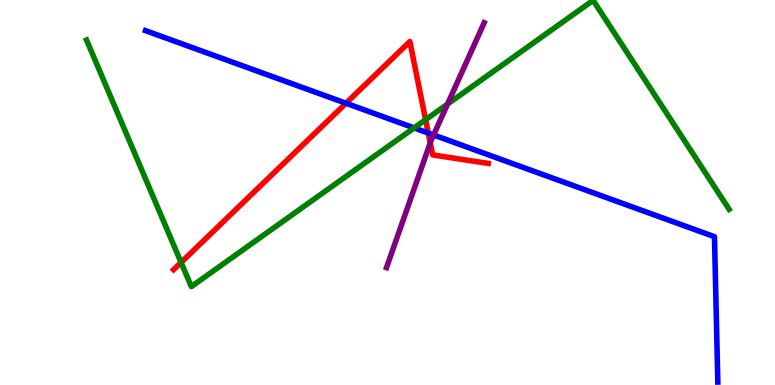[{'lines': ['blue', 'red'], 'intersections': [{'x': 4.46, 'y': 7.32}, {'x': 5.53, 'y': 6.54}]}, {'lines': ['green', 'red'], 'intersections': [{'x': 2.34, 'y': 3.18}, {'x': 5.49, 'y': 6.89}]}, {'lines': ['purple', 'red'], 'intersections': [{'x': 5.55, 'y': 6.29}]}, {'lines': ['blue', 'green'], 'intersections': [{'x': 5.34, 'y': 6.68}]}, {'lines': ['blue', 'purple'], 'intersections': [{'x': 5.59, 'y': 6.49}]}, {'lines': ['green', 'purple'], 'intersections': [{'x': 5.77, 'y': 7.3}]}]